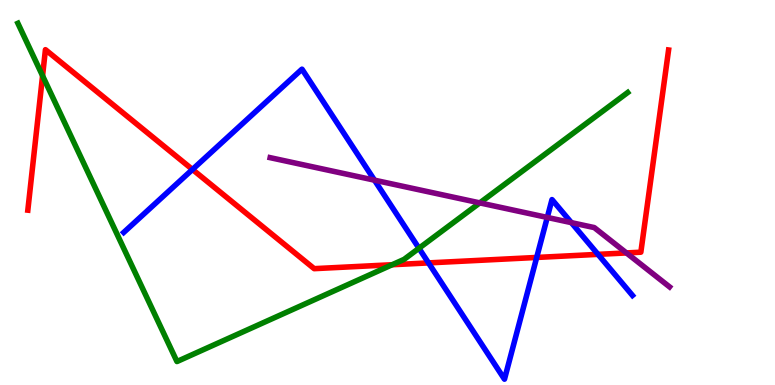[{'lines': ['blue', 'red'], 'intersections': [{'x': 2.48, 'y': 5.6}, {'x': 5.53, 'y': 3.17}, {'x': 6.93, 'y': 3.31}, {'x': 7.72, 'y': 3.39}]}, {'lines': ['green', 'red'], 'intersections': [{'x': 0.549, 'y': 8.03}, {'x': 5.06, 'y': 3.12}]}, {'lines': ['purple', 'red'], 'intersections': [{'x': 8.08, 'y': 3.43}]}, {'lines': ['blue', 'green'], 'intersections': [{'x': 5.41, 'y': 3.55}]}, {'lines': ['blue', 'purple'], 'intersections': [{'x': 4.83, 'y': 5.32}, {'x': 7.06, 'y': 4.35}, {'x': 7.37, 'y': 4.22}]}, {'lines': ['green', 'purple'], 'intersections': [{'x': 6.19, 'y': 4.73}]}]